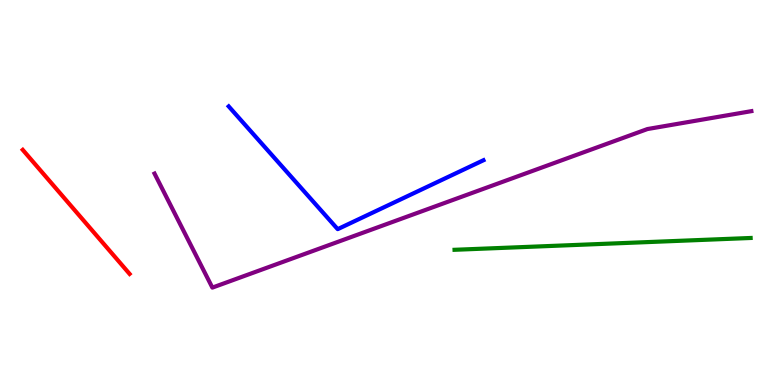[{'lines': ['blue', 'red'], 'intersections': []}, {'lines': ['green', 'red'], 'intersections': []}, {'lines': ['purple', 'red'], 'intersections': []}, {'lines': ['blue', 'green'], 'intersections': []}, {'lines': ['blue', 'purple'], 'intersections': []}, {'lines': ['green', 'purple'], 'intersections': []}]